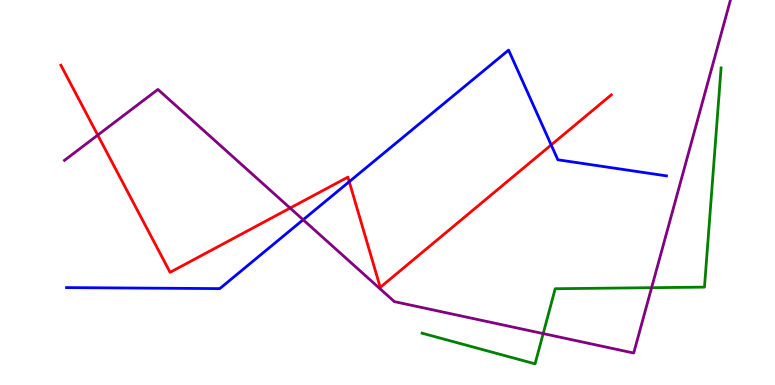[{'lines': ['blue', 'red'], 'intersections': [{'x': 4.51, 'y': 5.28}, {'x': 7.11, 'y': 6.24}]}, {'lines': ['green', 'red'], 'intersections': []}, {'lines': ['purple', 'red'], 'intersections': [{'x': 1.26, 'y': 6.49}, {'x': 3.74, 'y': 4.6}]}, {'lines': ['blue', 'green'], 'intersections': []}, {'lines': ['blue', 'purple'], 'intersections': [{'x': 3.91, 'y': 4.29}]}, {'lines': ['green', 'purple'], 'intersections': [{'x': 7.01, 'y': 1.34}, {'x': 8.41, 'y': 2.53}]}]